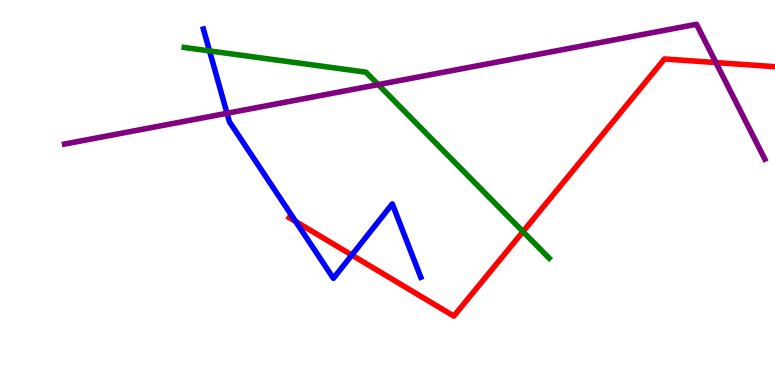[{'lines': ['blue', 'red'], 'intersections': [{'x': 3.81, 'y': 4.25}, {'x': 4.54, 'y': 3.37}]}, {'lines': ['green', 'red'], 'intersections': [{'x': 6.75, 'y': 3.98}]}, {'lines': ['purple', 'red'], 'intersections': [{'x': 9.24, 'y': 8.38}]}, {'lines': ['blue', 'green'], 'intersections': [{'x': 2.7, 'y': 8.68}]}, {'lines': ['blue', 'purple'], 'intersections': [{'x': 2.93, 'y': 7.06}]}, {'lines': ['green', 'purple'], 'intersections': [{'x': 4.88, 'y': 7.8}]}]